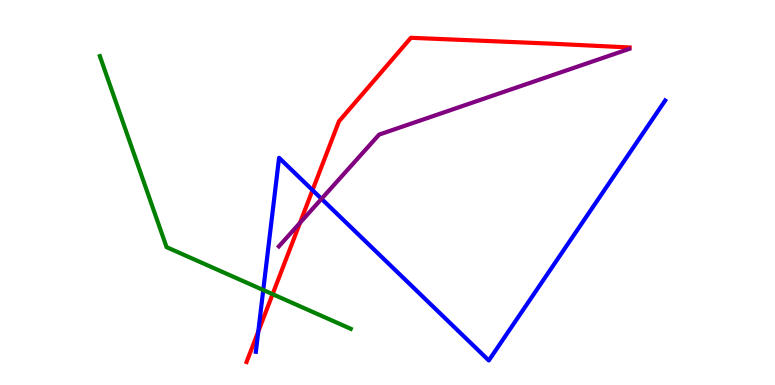[{'lines': ['blue', 'red'], 'intersections': [{'x': 3.33, 'y': 1.39}, {'x': 4.03, 'y': 5.06}]}, {'lines': ['green', 'red'], 'intersections': [{'x': 3.52, 'y': 2.36}]}, {'lines': ['purple', 'red'], 'intersections': [{'x': 3.87, 'y': 4.21}]}, {'lines': ['blue', 'green'], 'intersections': [{'x': 3.4, 'y': 2.47}]}, {'lines': ['blue', 'purple'], 'intersections': [{'x': 4.15, 'y': 4.84}]}, {'lines': ['green', 'purple'], 'intersections': []}]